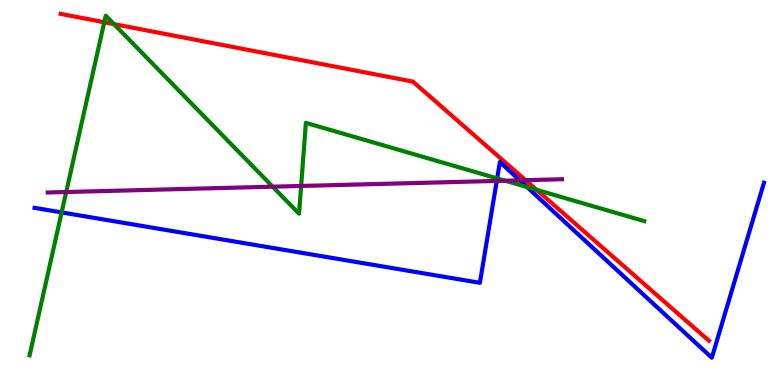[{'lines': ['blue', 'red'], 'intersections': []}, {'lines': ['green', 'red'], 'intersections': [{'x': 1.35, 'y': 9.42}, {'x': 1.47, 'y': 9.37}, {'x': 6.92, 'y': 5.07}]}, {'lines': ['purple', 'red'], 'intersections': [{'x': 6.78, 'y': 5.32}]}, {'lines': ['blue', 'green'], 'intersections': [{'x': 0.795, 'y': 4.48}, {'x': 6.42, 'y': 5.37}, {'x': 6.8, 'y': 5.14}]}, {'lines': ['blue', 'purple'], 'intersections': [{'x': 6.41, 'y': 5.3}, {'x': 6.71, 'y': 5.32}]}, {'lines': ['green', 'purple'], 'intersections': [{'x': 0.854, 'y': 5.01}, {'x': 3.52, 'y': 5.15}, {'x': 3.89, 'y': 5.17}, {'x': 6.52, 'y': 5.31}]}]